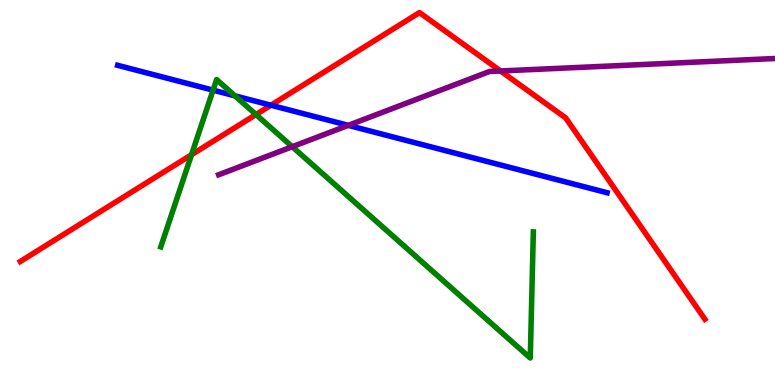[{'lines': ['blue', 'red'], 'intersections': [{'x': 3.5, 'y': 7.27}]}, {'lines': ['green', 'red'], 'intersections': [{'x': 2.47, 'y': 5.98}, {'x': 3.3, 'y': 7.03}]}, {'lines': ['purple', 'red'], 'intersections': [{'x': 6.46, 'y': 8.16}]}, {'lines': ['blue', 'green'], 'intersections': [{'x': 2.75, 'y': 7.66}, {'x': 3.03, 'y': 7.51}]}, {'lines': ['blue', 'purple'], 'intersections': [{'x': 4.49, 'y': 6.74}]}, {'lines': ['green', 'purple'], 'intersections': [{'x': 3.77, 'y': 6.19}]}]